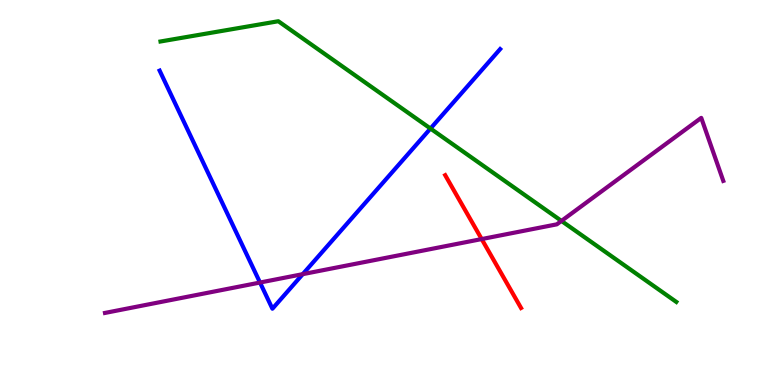[{'lines': ['blue', 'red'], 'intersections': []}, {'lines': ['green', 'red'], 'intersections': []}, {'lines': ['purple', 'red'], 'intersections': [{'x': 6.22, 'y': 3.79}]}, {'lines': ['blue', 'green'], 'intersections': [{'x': 5.55, 'y': 6.66}]}, {'lines': ['blue', 'purple'], 'intersections': [{'x': 3.35, 'y': 2.66}, {'x': 3.91, 'y': 2.88}]}, {'lines': ['green', 'purple'], 'intersections': [{'x': 7.24, 'y': 4.26}]}]